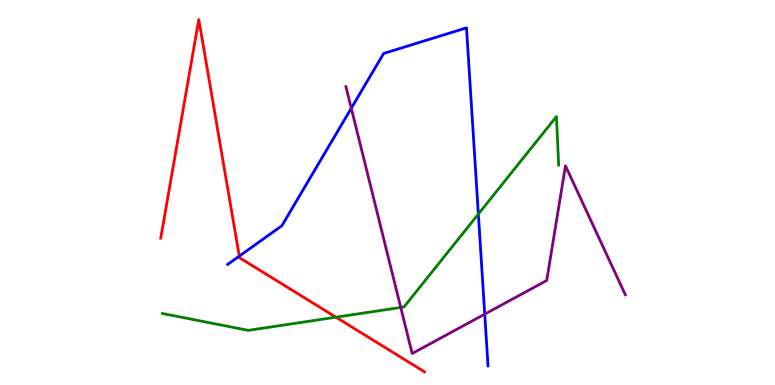[{'lines': ['blue', 'red'], 'intersections': [{'x': 3.09, 'y': 3.35}]}, {'lines': ['green', 'red'], 'intersections': [{'x': 4.33, 'y': 1.76}]}, {'lines': ['purple', 'red'], 'intersections': []}, {'lines': ['blue', 'green'], 'intersections': [{'x': 6.17, 'y': 4.44}]}, {'lines': ['blue', 'purple'], 'intersections': [{'x': 4.53, 'y': 7.19}, {'x': 6.25, 'y': 1.84}]}, {'lines': ['green', 'purple'], 'intersections': [{'x': 5.17, 'y': 2.01}]}]